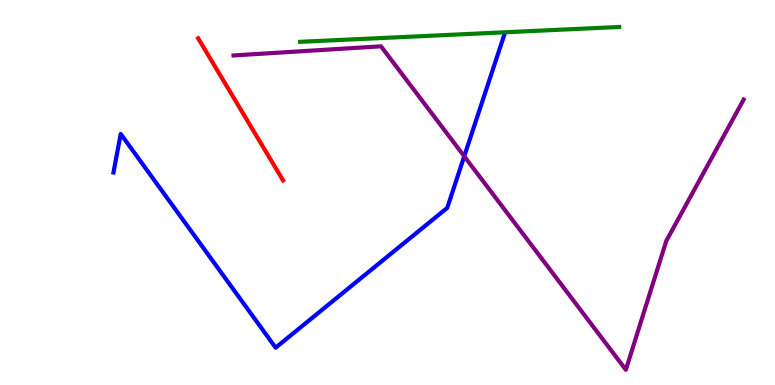[{'lines': ['blue', 'red'], 'intersections': []}, {'lines': ['green', 'red'], 'intersections': []}, {'lines': ['purple', 'red'], 'intersections': []}, {'lines': ['blue', 'green'], 'intersections': []}, {'lines': ['blue', 'purple'], 'intersections': [{'x': 5.99, 'y': 5.94}]}, {'lines': ['green', 'purple'], 'intersections': []}]